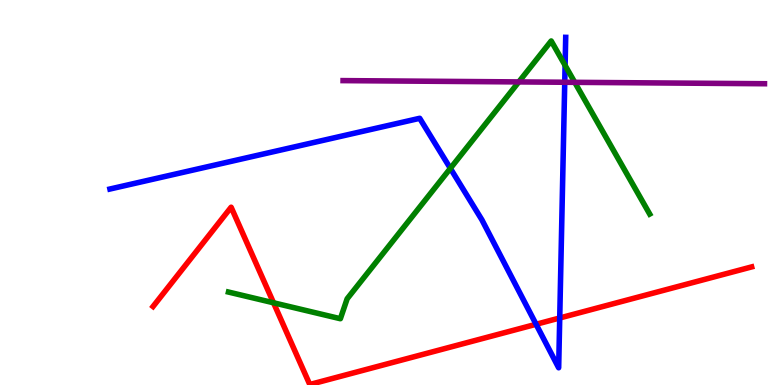[{'lines': ['blue', 'red'], 'intersections': [{'x': 6.92, 'y': 1.58}, {'x': 7.22, 'y': 1.74}]}, {'lines': ['green', 'red'], 'intersections': [{'x': 3.53, 'y': 2.14}]}, {'lines': ['purple', 'red'], 'intersections': []}, {'lines': ['blue', 'green'], 'intersections': [{'x': 5.81, 'y': 5.63}, {'x': 7.29, 'y': 8.3}]}, {'lines': ['blue', 'purple'], 'intersections': [{'x': 7.29, 'y': 7.86}]}, {'lines': ['green', 'purple'], 'intersections': [{'x': 6.69, 'y': 7.87}, {'x': 7.42, 'y': 7.86}]}]